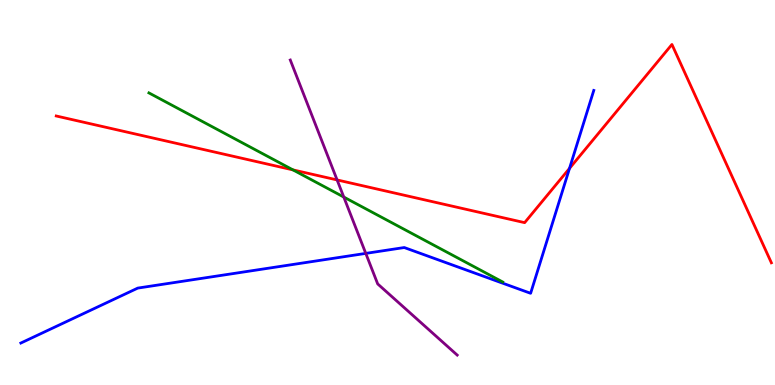[{'lines': ['blue', 'red'], 'intersections': [{'x': 7.35, 'y': 5.63}]}, {'lines': ['green', 'red'], 'intersections': [{'x': 3.78, 'y': 5.59}]}, {'lines': ['purple', 'red'], 'intersections': [{'x': 4.35, 'y': 5.33}]}, {'lines': ['blue', 'green'], 'intersections': []}, {'lines': ['blue', 'purple'], 'intersections': [{'x': 4.72, 'y': 3.42}]}, {'lines': ['green', 'purple'], 'intersections': [{'x': 4.44, 'y': 4.88}]}]